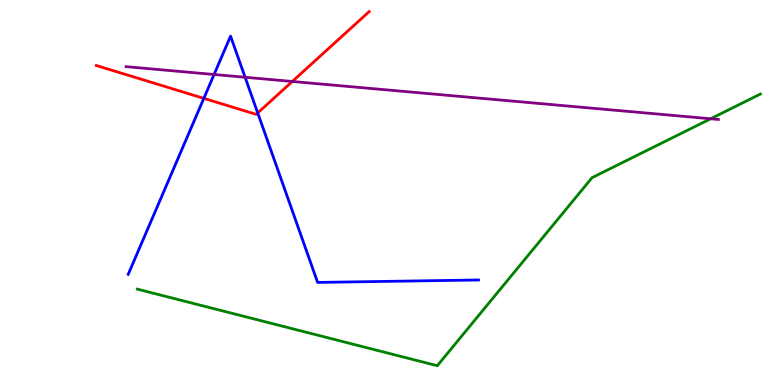[{'lines': ['blue', 'red'], 'intersections': [{'x': 2.63, 'y': 7.45}, {'x': 3.33, 'y': 7.07}]}, {'lines': ['green', 'red'], 'intersections': []}, {'lines': ['purple', 'red'], 'intersections': [{'x': 3.77, 'y': 7.88}]}, {'lines': ['blue', 'green'], 'intersections': []}, {'lines': ['blue', 'purple'], 'intersections': [{'x': 2.76, 'y': 8.06}, {'x': 3.16, 'y': 7.99}]}, {'lines': ['green', 'purple'], 'intersections': [{'x': 9.17, 'y': 6.92}]}]